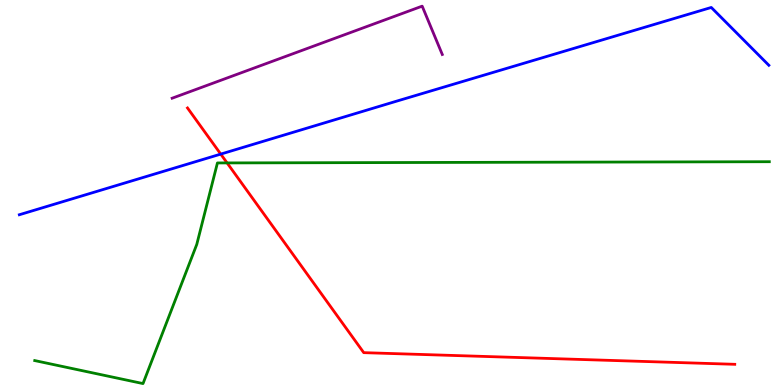[{'lines': ['blue', 'red'], 'intersections': [{'x': 2.85, 'y': 6.0}]}, {'lines': ['green', 'red'], 'intersections': [{'x': 2.93, 'y': 5.77}]}, {'lines': ['purple', 'red'], 'intersections': []}, {'lines': ['blue', 'green'], 'intersections': []}, {'lines': ['blue', 'purple'], 'intersections': []}, {'lines': ['green', 'purple'], 'intersections': []}]